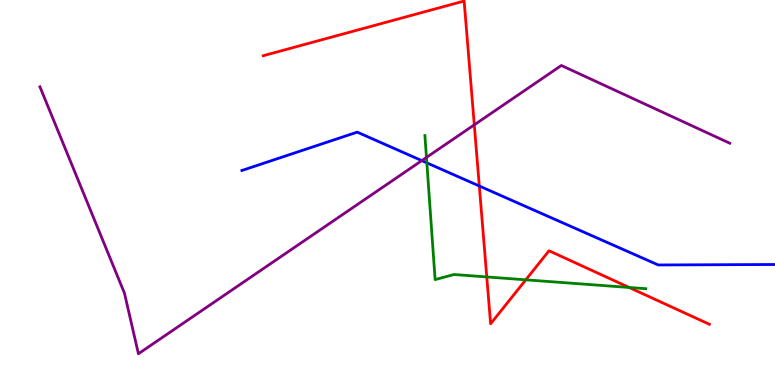[{'lines': ['blue', 'red'], 'intersections': [{'x': 6.18, 'y': 5.17}]}, {'lines': ['green', 'red'], 'intersections': [{'x': 6.28, 'y': 2.81}, {'x': 6.78, 'y': 2.73}, {'x': 8.12, 'y': 2.53}]}, {'lines': ['purple', 'red'], 'intersections': [{'x': 6.12, 'y': 6.76}]}, {'lines': ['blue', 'green'], 'intersections': [{'x': 5.51, 'y': 5.77}]}, {'lines': ['blue', 'purple'], 'intersections': [{'x': 5.44, 'y': 5.83}]}, {'lines': ['green', 'purple'], 'intersections': [{'x': 5.5, 'y': 5.91}]}]